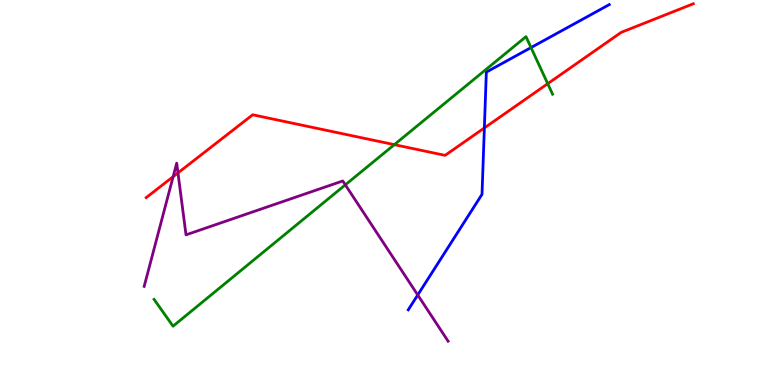[{'lines': ['blue', 'red'], 'intersections': [{'x': 6.25, 'y': 6.68}]}, {'lines': ['green', 'red'], 'intersections': [{'x': 5.09, 'y': 6.24}, {'x': 7.07, 'y': 7.83}]}, {'lines': ['purple', 'red'], 'intersections': [{'x': 2.23, 'y': 5.41}, {'x': 2.3, 'y': 5.51}]}, {'lines': ['blue', 'green'], 'intersections': [{'x': 6.85, 'y': 8.76}]}, {'lines': ['blue', 'purple'], 'intersections': [{'x': 5.39, 'y': 2.34}]}, {'lines': ['green', 'purple'], 'intersections': [{'x': 4.46, 'y': 5.2}]}]